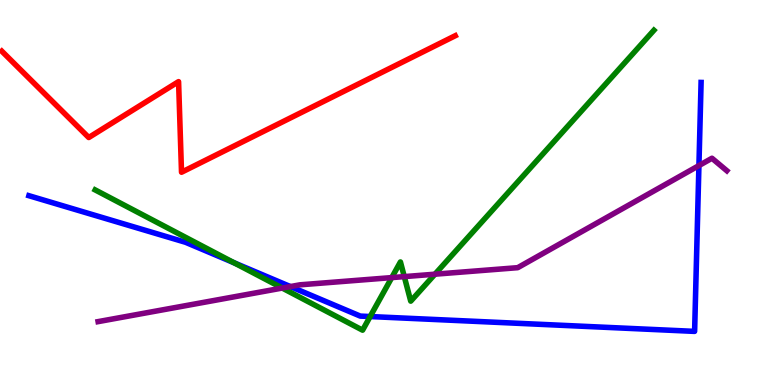[{'lines': ['blue', 'red'], 'intersections': []}, {'lines': ['green', 'red'], 'intersections': []}, {'lines': ['purple', 'red'], 'intersections': []}, {'lines': ['blue', 'green'], 'intersections': [{'x': 3.02, 'y': 3.17}, {'x': 4.78, 'y': 1.78}]}, {'lines': ['blue', 'purple'], 'intersections': [{'x': 3.75, 'y': 2.56}, {'x': 9.02, 'y': 5.7}]}, {'lines': ['green', 'purple'], 'intersections': [{'x': 3.64, 'y': 2.52}, {'x': 5.05, 'y': 2.79}, {'x': 5.22, 'y': 2.82}, {'x': 5.61, 'y': 2.88}]}]